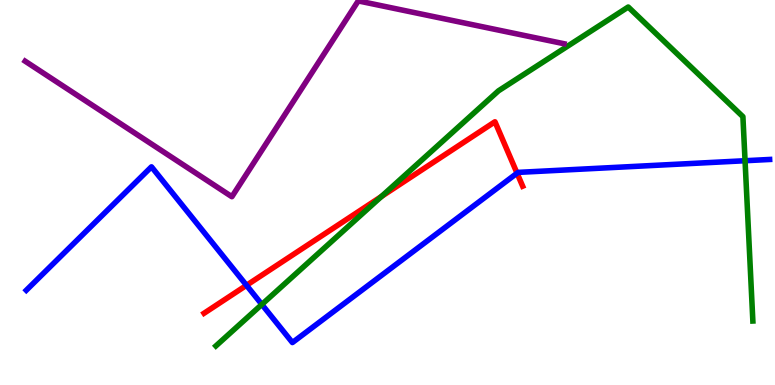[{'lines': ['blue', 'red'], 'intersections': [{'x': 3.18, 'y': 2.59}, {'x': 6.67, 'y': 5.5}]}, {'lines': ['green', 'red'], 'intersections': [{'x': 4.92, 'y': 4.9}]}, {'lines': ['purple', 'red'], 'intersections': []}, {'lines': ['blue', 'green'], 'intersections': [{'x': 3.38, 'y': 2.09}, {'x': 9.61, 'y': 5.83}]}, {'lines': ['blue', 'purple'], 'intersections': []}, {'lines': ['green', 'purple'], 'intersections': []}]